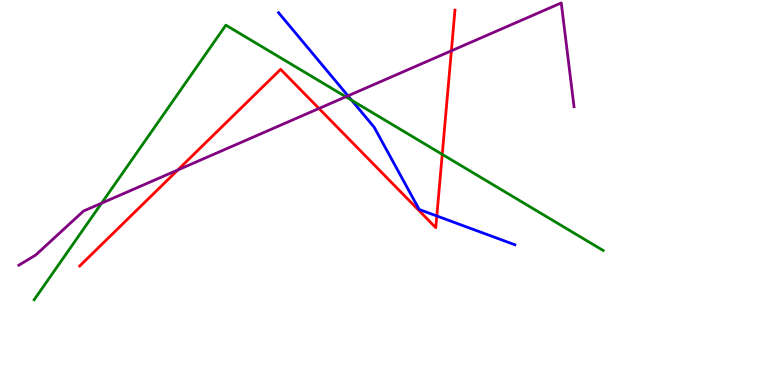[{'lines': ['blue', 'red'], 'intersections': [{'x': 5.64, 'y': 4.39}]}, {'lines': ['green', 'red'], 'intersections': [{'x': 5.71, 'y': 5.99}]}, {'lines': ['purple', 'red'], 'intersections': [{'x': 2.29, 'y': 5.59}, {'x': 4.12, 'y': 7.18}, {'x': 5.82, 'y': 8.68}]}, {'lines': ['blue', 'green'], 'intersections': [{'x': 4.54, 'y': 7.4}]}, {'lines': ['blue', 'purple'], 'intersections': [{'x': 4.49, 'y': 7.51}]}, {'lines': ['green', 'purple'], 'intersections': [{'x': 1.31, 'y': 4.72}, {'x': 4.46, 'y': 7.49}]}]